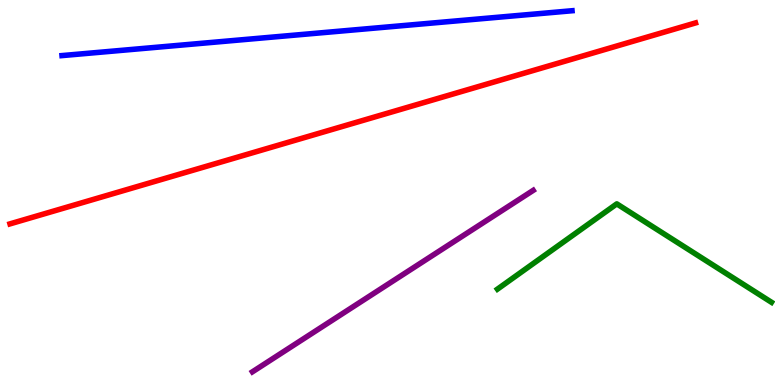[{'lines': ['blue', 'red'], 'intersections': []}, {'lines': ['green', 'red'], 'intersections': []}, {'lines': ['purple', 'red'], 'intersections': []}, {'lines': ['blue', 'green'], 'intersections': []}, {'lines': ['blue', 'purple'], 'intersections': []}, {'lines': ['green', 'purple'], 'intersections': []}]